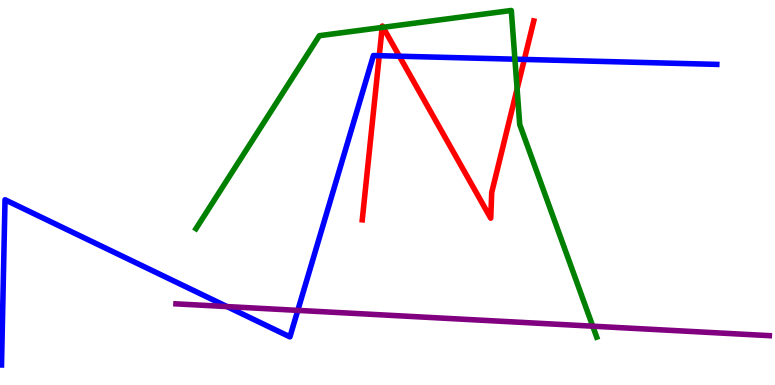[{'lines': ['blue', 'red'], 'intersections': [{'x': 4.89, 'y': 8.55}, {'x': 5.15, 'y': 8.54}, {'x': 6.77, 'y': 8.46}]}, {'lines': ['green', 'red'], 'intersections': [{'x': 4.93, 'y': 9.29}, {'x': 4.94, 'y': 9.29}, {'x': 6.67, 'y': 7.69}]}, {'lines': ['purple', 'red'], 'intersections': []}, {'lines': ['blue', 'green'], 'intersections': [{'x': 6.64, 'y': 8.46}]}, {'lines': ['blue', 'purple'], 'intersections': [{'x': 2.93, 'y': 2.04}, {'x': 3.84, 'y': 1.94}]}, {'lines': ['green', 'purple'], 'intersections': [{'x': 7.65, 'y': 1.53}]}]